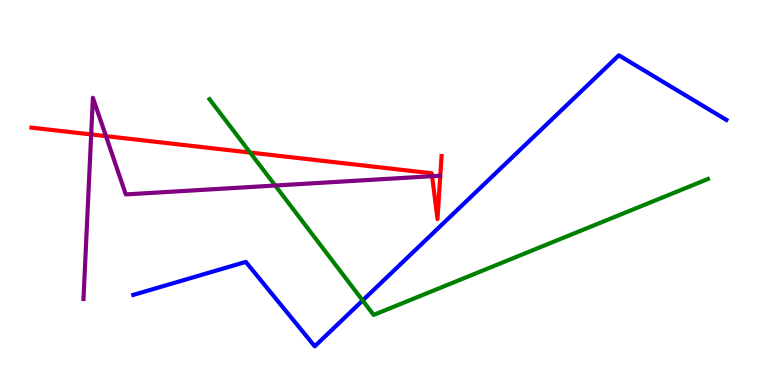[{'lines': ['blue', 'red'], 'intersections': []}, {'lines': ['green', 'red'], 'intersections': [{'x': 3.23, 'y': 6.04}]}, {'lines': ['purple', 'red'], 'intersections': [{'x': 1.18, 'y': 6.51}, {'x': 1.37, 'y': 6.46}, {'x': 5.58, 'y': 5.42}]}, {'lines': ['blue', 'green'], 'intersections': [{'x': 4.68, 'y': 2.2}]}, {'lines': ['blue', 'purple'], 'intersections': []}, {'lines': ['green', 'purple'], 'intersections': [{'x': 3.55, 'y': 5.18}]}]